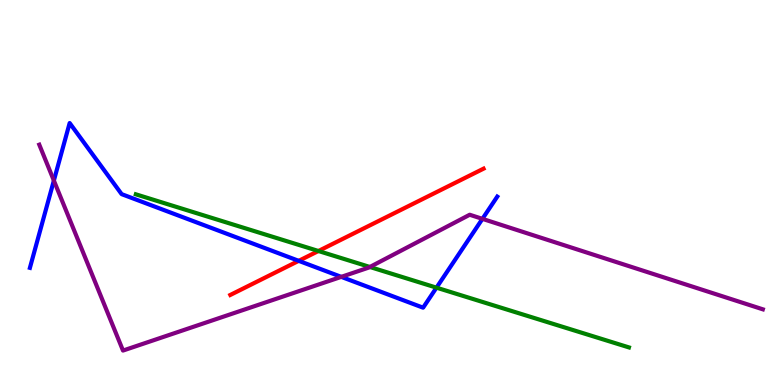[{'lines': ['blue', 'red'], 'intersections': [{'x': 3.85, 'y': 3.22}]}, {'lines': ['green', 'red'], 'intersections': [{'x': 4.11, 'y': 3.48}]}, {'lines': ['purple', 'red'], 'intersections': []}, {'lines': ['blue', 'green'], 'intersections': [{'x': 5.63, 'y': 2.53}]}, {'lines': ['blue', 'purple'], 'intersections': [{'x': 0.695, 'y': 5.31}, {'x': 4.4, 'y': 2.81}, {'x': 6.22, 'y': 4.32}]}, {'lines': ['green', 'purple'], 'intersections': [{'x': 4.77, 'y': 3.07}]}]